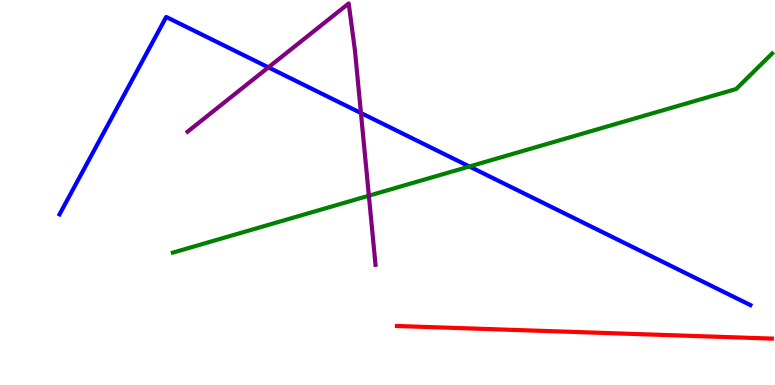[{'lines': ['blue', 'red'], 'intersections': []}, {'lines': ['green', 'red'], 'intersections': []}, {'lines': ['purple', 'red'], 'intersections': []}, {'lines': ['blue', 'green'], 'intersections': [{'x': 6.06, 'y': 5.68}]}, {'lines': ['blue', 'purple'], 'intersections': [{'x': 3.46, 'y': 8.25}, {'x': 4.66, 'y': 7.06}]}, {'lines': ['green', 'purple'], 'intersections': [{'x': 4.76, 'y': 4.92}]}]